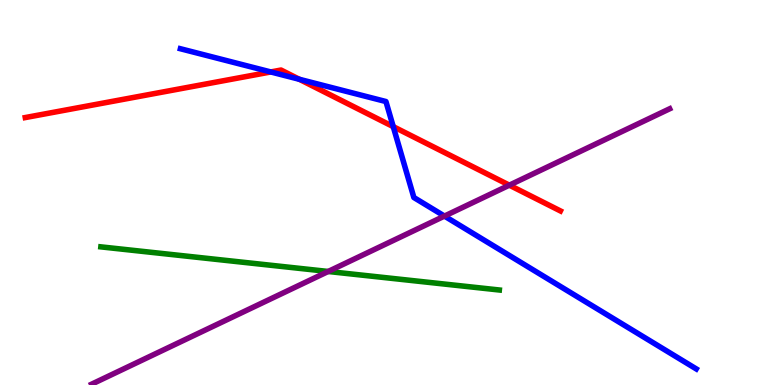[{'lines': ['blue', 'red'], 'intersections': [{'x': 3.49, 'y': 8.13}, {'x': 3.86, 'y': 7.94}, {'x': 5.07, 'y': 6.71}]}, {'lines': ['green', 'red'], 'intersections': []}, {'lines': ['purple', 'red'], 'intersections': [{'x': 6.57, 'y': 5.19}]}, {'lines': ['blue', 'green'], 'intersections': []}, {'lines': ['blue', 'purple'], 'intersections': [{'x': 5.73, 'y': 4.39}]}, {'lines': ['green', 'purple'], 'intersections': [{'x': 4.23, 'y': 2.95}]}]